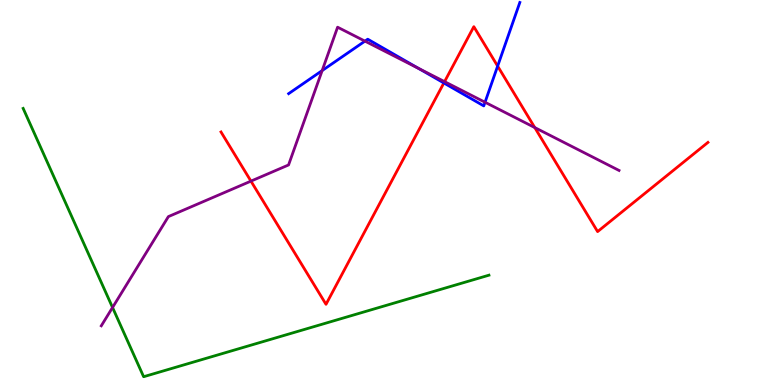[{'lines': ['blue', 'red'], 'intersections': [{'x': 5.73, 'y': 7.85}, {'x': 6.42, 'y': 8.28}]}, {'lines': ['green', 'red'], 'intersections': []}, {'lines': ['purple', 'red'], 'intersections': [{'x': 3.24, 'y': 5.3}, {'x': 5.74, 'y': 7.88}, {'x': 6.9, 'y': 6.69}]}, {'lines': ['blue', 'green'], 'intersections': []}, {'lines': ['blue', 'purple'], 'intersections': [{'x': 4.16, 'y': 8.17}, {'x': 4.71, 'y': 8.93}, {'x': 5.4, 'y': 8.23}, {'x': 6.26, 'y': 7.34}]}, {'lines': ['green', 'purple'], 'intersections': [{'x': 1.45, 'y': 2.01}]}]